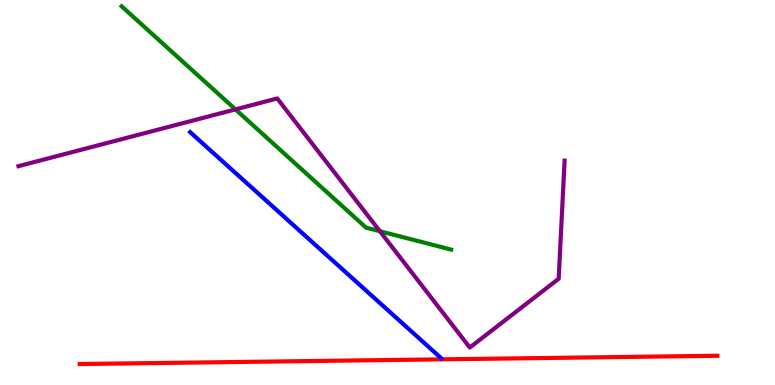[{'lines': ['blue', 'red'], 'intersections': []}, {'lines': ['green', 'red'], 'intersections': []}, {'lines': ['purple', 'red'], 'intersections': []}, {'lines': ['blue', 'green'], 'intersections': []}, {'lines': ['blue', 'purple'], 'intersections': []}, {'lines': ['green', 'purple'], 'intersections': [{'x': 3.04, 'y': 7.16}, {'x': 4.9, 'y': 3.99}]}]